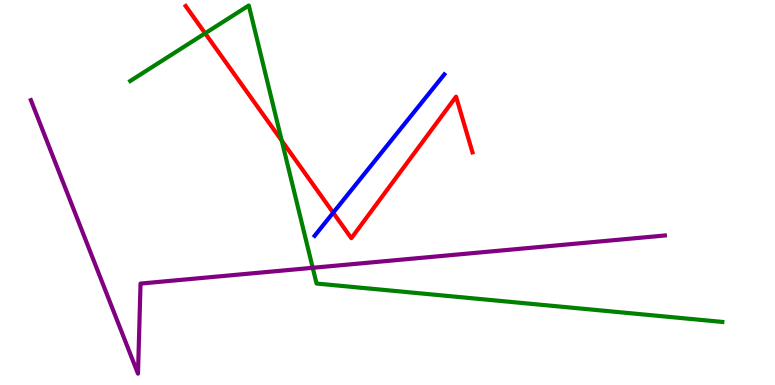[{'lines': ['blue', 'red'], 'intersections': [{'x': 4.3, 'y': 4.47}]}, {'lines': ['green', 'red'], 'intersections': [{'x': 2.65, 'y': 9.13}, {'x': 3.64, 'y': 6.35}]}, {'lines': ['purple', 'red'], 'intersections': []}, {'lines': ['blue', 'green'], 'intersections': []}, {'lines': ['blue', 'purple'], 'intersections': []}, {'lines': ['green', 'purple'], 'intersections': [{'x': 4.04, 'y': 3.04}]}]